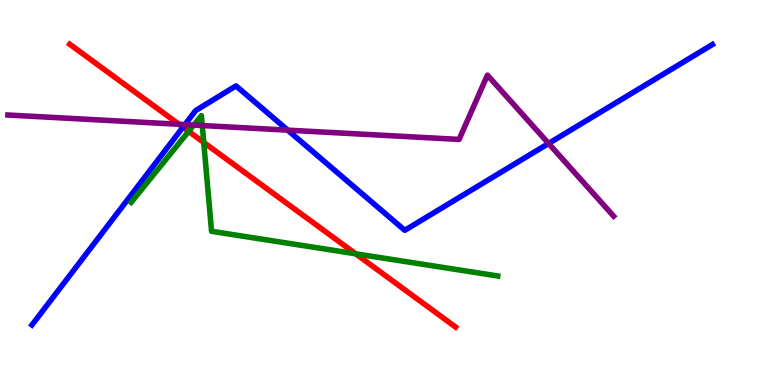[{'lines': ['blue', 'red'], 'intersections': [{'x': 2.36, 'y': 6.7}]}, {'lines': ['green', 'red'], 'intersections': [{'x': 2.43, 'y': 6.59}, {'x': 2.63, 'y': 6.3}, {'x': 4.59, 'y': 3.41}]}, {'lines': ['purple', 'red'], 'intersections': [{'x': 2.31, 'y': 6.77}]}, {'lines': ['blue', 'green'], 'intersections': []}, {'lines': ['blue', 'purple'], 'intersections': [{'x': 2.39, 'y': 6.76}, {'x': 3.71, 'y': 6.62}, {'x': 7.08, 'y': 6.27}]}, {'lines': ['green', 'purple'], 'intersections': [{'x': 2.5, 'y': 6.75}, {'x': 2.61, 'y': 6.74}]}]